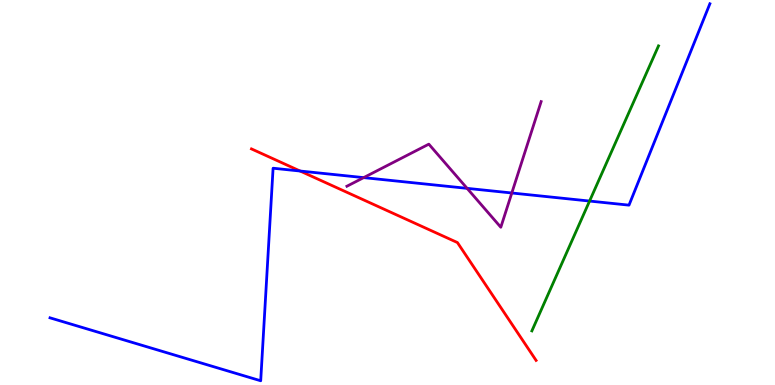[{'lines': ['blue', 'red'], 'intersections': [{'x': 3.87, 'y': 5.56}]}, {'lines': ['green', 'red'], 'intersections': []}, {'lines': ['purple', 'red'], 'intersections': []}, {'lines': ['blue', 'green'], 'intersections': [{'x': 7.61, 'y': 4.78}]}, {'lines': ['blue', 'purple'], 'intersections': [{'x': 4.69, 'y': 5.39}, {'x': 6.03, 'y': 5.11}, {'x': 6.6, 'y': 4.99}]}, {'lines': ['green', 'purple'], 'intersections': []}]